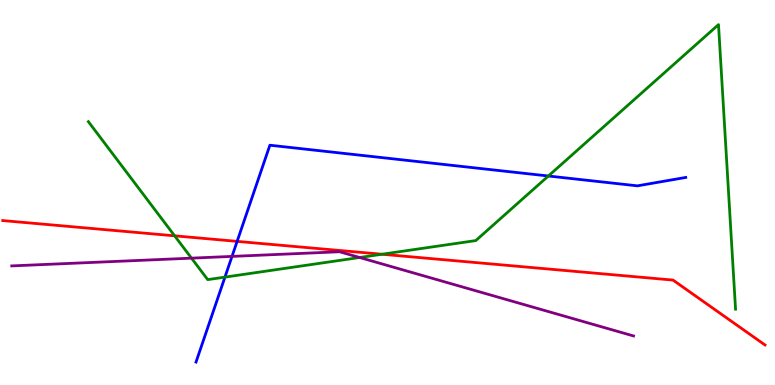[{'lines': ['blue', 'red'], 'intersections': [{'x': 3.06, 'y': 3.73}]}, {'lines': ['green', 'red'], 'intersections': [{'x': 2.25, 'y': 3.87}, {'x': 4.93, 'y': 3.4}]}, {'lines': ['purple', 'red'], 'intersections': []}, {'lines': ['blue', 'green'], 'intersections': [{'x': 2.9, 'y': 2.8}, {'x': 7.08, 'y': 5.43}]}, {'lines': ['blue', 'purple'], 'intersections': [{'x': 2.99, 'y': 3.34}]}, {'lines': ['green', 'purple'], 'intersections': [{'x': 2.47, 'y': 3.29}, {'x': 4.64, 'y': 3.31}]}]